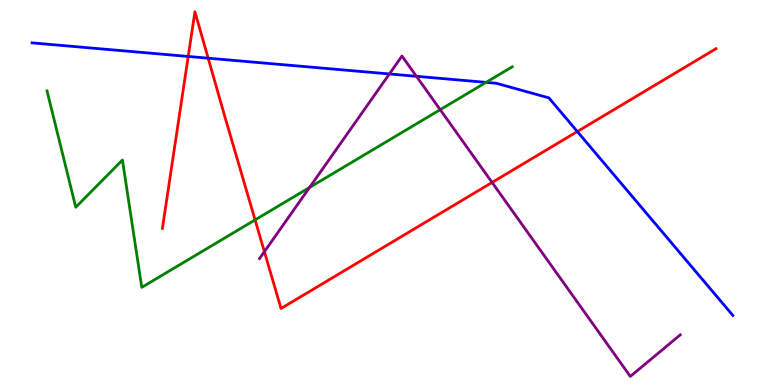[{'lines': ['blue', 'red'], 'intersections': [{'x': 2.43, 'y': 8.53}, {'x': 2.69, 'y': 8.49}, {'x': 7.45, 'y': 6.58}]}, {'lines': ['green', 'red'], 'intersections': [{'x': 3.29, 'y': 4.29}]}, {'lines': ['purple', 'red'], 'intersections': [{'x': 3.41, 'y': 3.46}, {'x': 6.35, 'y': 5.26}]}, {'lines': ['blue', 'green'], 'intersections': [{'x': 6.27, 'y': 7.86}]}, {'lines': ['blue', 'purple'], 'intersections': [{'x': 5.02, 'y': 8.08}, {'x': 5.37, 'y': 8.02}]}, {'lines': ['green', 'purple'], 'intersections': [{'x': 3.99, 'y': 5.13}, {'x': 5.68, 'y': 7.15}]}]